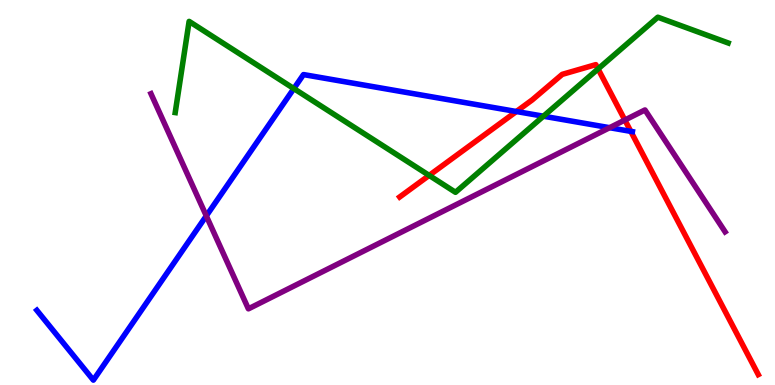[{'lines': ['blue', 'red'], 'intersections': [{'x': 6.66, 'y': 7.1}, {'x': 8.14, 'y': 6.59}]}, {'lines': ['green', 'red'], 'intersections': [{'x': 5.54, 'y': 5.44}, {'x': 7.72, 'y': 8.21}]}, {'lines': ['purple', 'red'], 'intersections': [{'x': 8.06, 'y': 6.88}]}, {'lines': ['blue', 'green'], 'intersections': [{'x': 3.79, 'y': 7.7}, {'x': 7.01, 'y': 6.98}]}, {'lines': ['blue', 'purple'], 'intersections': [{'x': 2.66, 'y': 4.39}, {'x': 7.87, 'y': 6.68}]}, {'lines': ['green', 'purple'], 'intersections': []}]